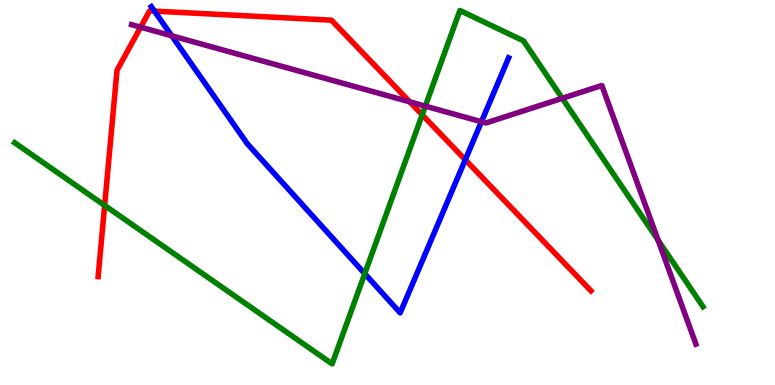[{'lines': ['blue', 'red'], 'intersections': [{'x': 1.99, 'y': 9.71}, {'x': 6.0, 'y': 5.85}]}, {'lines': ['green', 'red'], 'intersections': [{'x': 1.35, 'y': 4.66}, {'x': 5.45, 'y': 7.02}]}, {'lines': ['purple', 'red'], 'intersections': [{'x': 1.81, 'y': 9.29}, {'x': 5.29, 'y': 7.36}]}, {'lines': ['blue', 'green'], 'intersections': [{'x': 4.71, 'y': 2.89}]}, {'lines': ['blue', 'purple'], 'intersections': [{'x': 2.22, 'y': 9.07}, {'x': 6.21, 'y': 6.84}]}, {'lines': ['green', 'purple'], 'intersections': [{'x': 5.49, 'y': 7.24}, {'x': 7.26, 'y': 7.45}, {'x': 8.49, 'y': 3.76}]}]